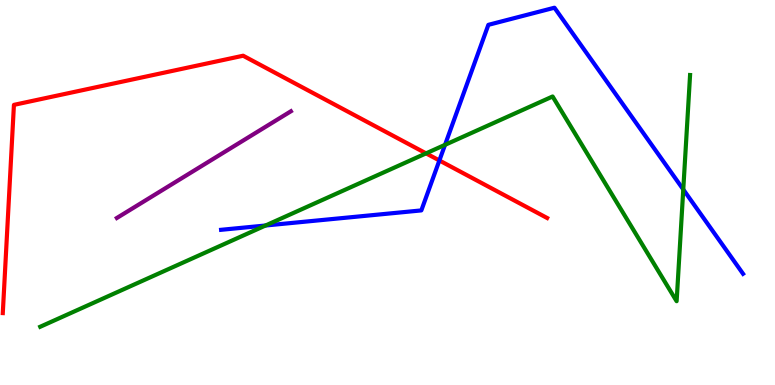[{'lines': ['blue', 'red'], 'intersections': [{'x': 5.67, 'y': 5.83}]}, {'lines': ['green', 'red'], 'intersections': [{'x': 5.5, 'y': 6.02}]}, {'lines': ['purple', 'red'], 'intersections': []}, {'lines': ['blue', 'green'], 'intersections': [{'x': 3.43, 'y': 4.14}, {'x': 5.74, 'y': 6.24}, {'x': 8.82, 'y': 5.08}]}, {'lines': ['blue', 'purple'], 'intersections': []}, {'lines': ['green', 'purple'], 'intersections': []}]